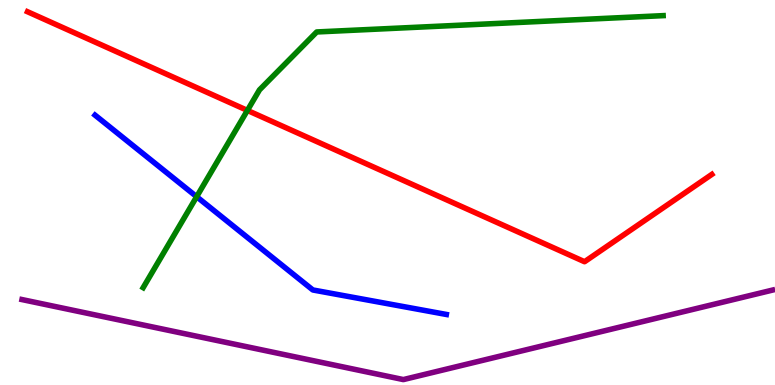[{'lines': ['blue', 'red'], 'intersections': []}, {'lines': ['green', 'red'], 'intersections': [{'x': 3.19, 'y': 7.13}]}, {'lines': ['purple', 'red'], 'intersections': []}, {'lines': ['blue', 'green'], 'intersections': [{'x': 2.54, 'y': 4.89}]}, {'lines': ['blue', 'purple'], 'intersections': []}, {'lines': ['green', 'purple'], 'intersections': []}]